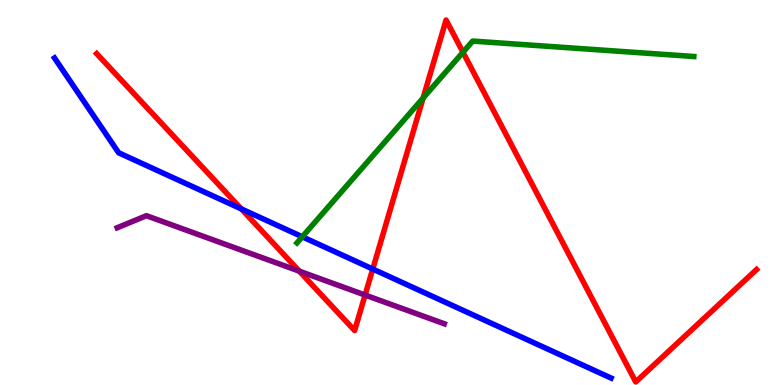[{'lines': ['blue', 'red'], 'intersections': [{'x': 3.11, 'y': 4.57}, {'x': 4.81, 'y': 3.01}]}, {'lines': ['green', 'red'], 'intersections': [{'x': 5.46, 'y': 7.45}, {'x': 5.97, 'y': 8.64}]}, {'lines': ['purple', 'red'], 'intersections': [{'x': 3.86, 'y': 2.96}, {'x': 4.71, 'y': 2.34}]}, {'lines': ['blue', 'green'], 'intersections': [{'x': 3.9, 'y': 3.85}]}, {'lines': ['blue', 'purple'], 'intersections': []}, {'lines': ['green', 'purple'], 'intersections': []}]